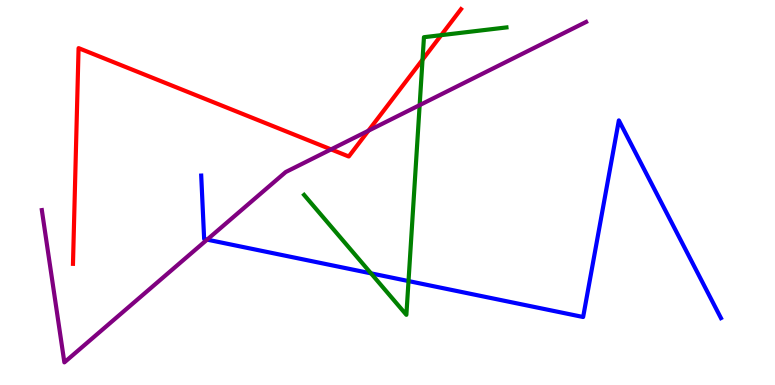[{'lines': ['blue', 'red'], 'intersections': []}, {'lines': ['green', 'red'], 'intersections': [{'x': 5.45, 'y': 8.45}, {'x': 5.69, 'y': 9.09}]}, {'lines': ['purple', 'red'], 'intersections': [{'x': 4.27, 'y': 6.12}, {'x': 4.75, 'y': 6.6}]}, {'lines': ['blue', 'green'], 'intersections': [{'x': 4.79, 'y': 2.9}, {'x': 5.27, 'y': 2.7}]}, {'lines': ['blue', 'purple'], 'intersections': [{'x': 2.67, 'y': 3.78}]}, {'lines': ['green', 'purple'], 'intersections': [{'x': 5.41, 'y': 7.27}]}]